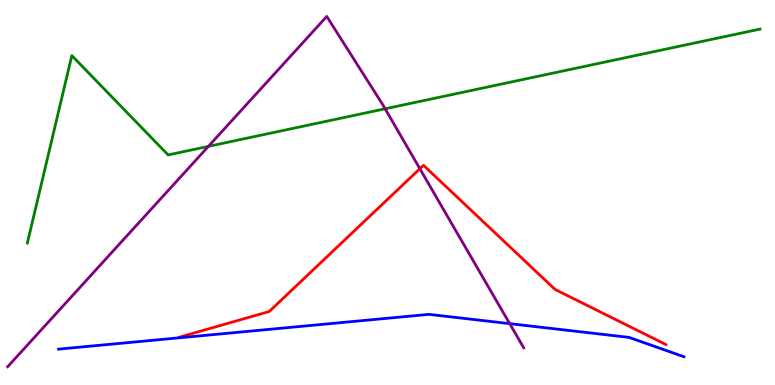[{'lines': ['blue', 'red'], 'intersections': []}, {'lines': ['green', 'red'], 'intersections': []}, {'lines': ['purple', 'red'], 'intersections': [{'x': 5.42, 'y': 5.62}]}, {'lines': ['blue', 'green'], 'intersections': []}, {'lines': ['blue', 'purple'], 'intersections': [{'x': 6.58, 'y': 1.59}]}, {'lines': ['green', 'purple'], 'intersections': [{'x': 2.69, 'y': 6.2}, {'x': 4.97, 'y': 7.17}]}]